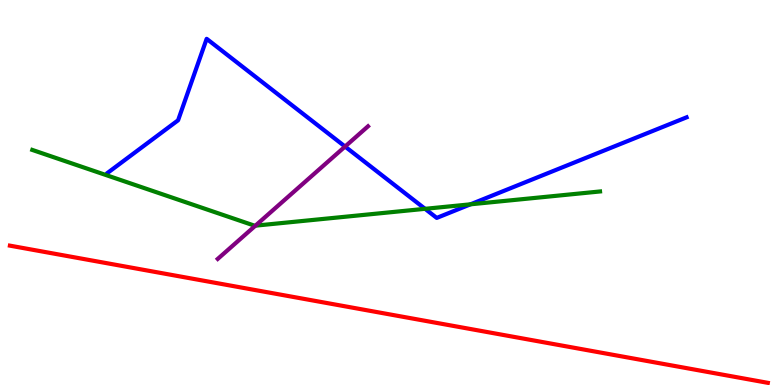[{'lines': ['blue', 'red'], 'intersections': []}, {'lines': ['green', 'red'], 'intersections': []}, {'lines': ['purple', 'red'], 'intersections': []}, {'lines': ['blue', 'green'], 'intersections': [{'x': 5.48, 'y': 4.58}, {'x': 6.07, 'y': 4.69}]}, {'lines': ['blue', 'purple'], 'intersections': [{'x': 4.45, 'y': 6.19}]}, {'lines': ['green', 'purple'], 'intersections': [{'x': 3.3, 'y': 4.14}]}]